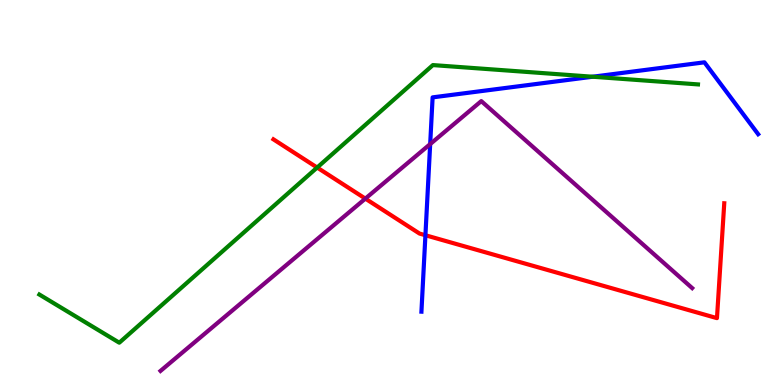[{'lines': ['blue', 'red'], 'intersections': [{'x': 5.49, 'y': 3.89}]}, {'lines': ['green', 'red'], 'intersections': [{'x': 4.09, 'y': 5.65}]}, {'lines': ['purple', 'red'], 'intersections': [{'x': 4.71, 'y': 4.84}]}, {'lines': ['blue', 'green'], 'intersections': [{'x': 7.65, 'y': 8.01}]}, {'lines': ['blue', 'purple'], 'intersections': [{'x': 5.55, 'y': 6.26}]}, {'lines': ['green', 'purple'], 'intersections': []}]